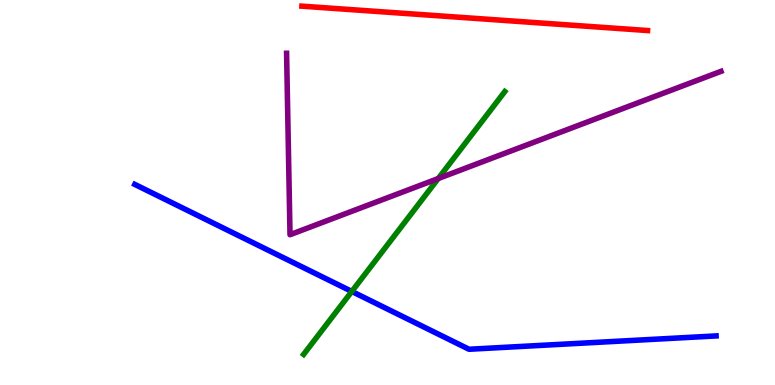[{'lines': ['blue', 'red'], 'intersections': []}, {'lines': ['green', 'red'], 'intersections': []}, {'lines': ['purple', 'red'], 'intersections': []}, {'lines': ['blue', 'green'], 'intersections': [{'x': 4.54, 'y': 2.43}]}, {'lines': ['blue', 'purple'], 'intersections': []}, {'lines': ['green', 'purple'], 'intersections': [{'x': 5.65, 'y': 5.36}]}]